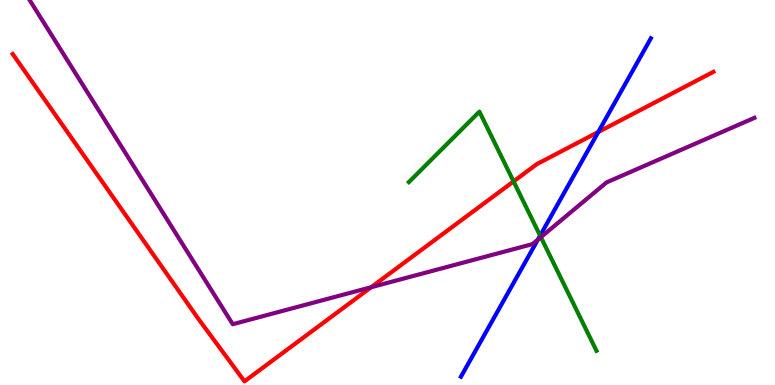[{'lines': ['blue', 'red'], 'intersections': [{'x': 7.72, 'y': 6.57}]}, {'lines': ['green', 'red'], 'intersections': [{'x': 6.63, 'y': 5.29}]}, {'lines': ['purple', 'red'], 'intersections': [{'x': 4.79, 'y': 2.54}]}, {'lines': ['blue', 'green'], 'intersections': [{'x': 6.97, 'y': 3.88}]}, {'lines': ['blue', 'purple'], 'intersections': [{'x': 6.94, 'y': 3.77}]}, {'lines': ['green', 'purple'], 'intersections': [{'x': 6.98, 'y': 3.84}]}]